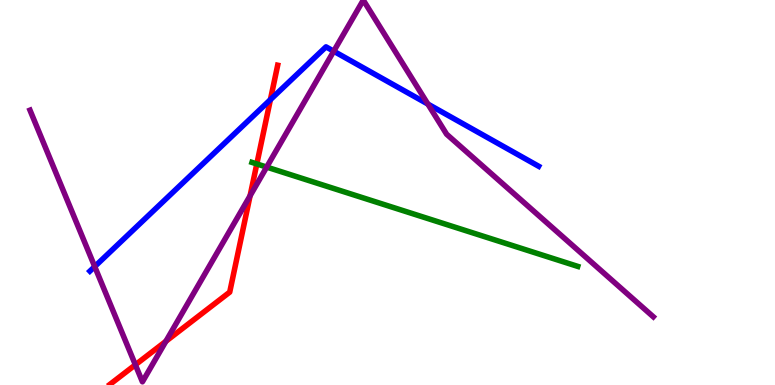[{'lines': ['blue', 'red'], 'intersections': [{'x': 3.49, 'y': 7.41}]}, {'lines': ['green', 'red'], 'intersections': [{'x': 3.31, 'y': 5.74}]}, {'lines': ['purple', 'red'], 'intersections': [{'x': 1.75, 'y': 0.525}, {'x': 2.14, 'y': 1.14}, {'x': 3.23, 'y': 4.92}]}, {'lines': ['blue', 'green'], 'intersections': []}, {'lines': ['blue', 'purple'], 'intersections': [{'x': 1.22, 'y': 3.08}, {'x': 4.31, 'y': 8.67}, {'x': 5.52, 'y': 7.3}]}, {'lines': ['green', 'purple'], 'intersections': [{'x': 3.44, 'y': 5.66}]}]